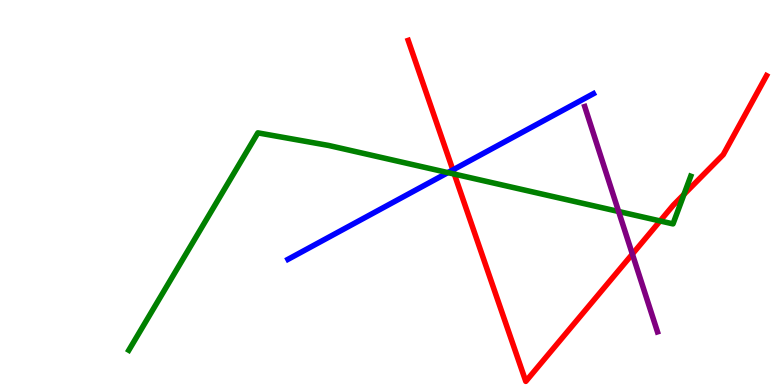[{'lines': ['blue', 'red'], 'intersections': [{'x': 5.84, 'y': 5.59}]}, {'lines': ['green', 'red'], 'intersections': [{'x': 5.86, 'y': 5.48}, {'x': 8.52, 'y': 4.26}, {'x': 8.83, 'y': 4.95}]}, {'lines': ['purple', 'red'], 'intersections': [{'x': 8.16, 'y': 3.4}]}, {'lines': ['blue', 'green'], 'intersections': [{'x': 5.78, 'y': 5.52}]}, {'lines': ['blue', 'purple'], 'intersections': []}, {'lines': ['green', 'purple'], 'intersections': [{'x': 7.98, 'y': 4.51}]}]